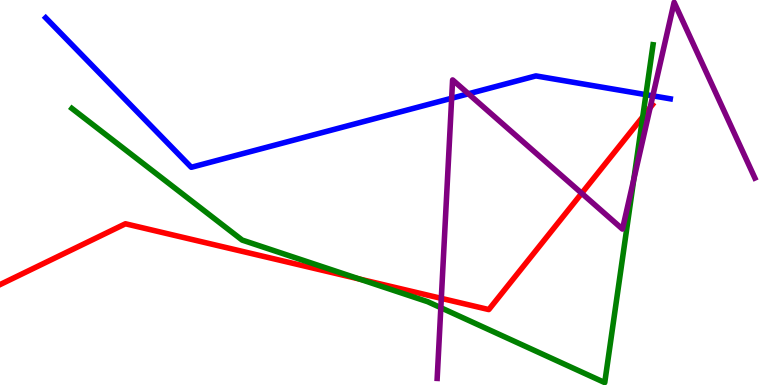[{'lines': ['blue', 'red'], 'intersections': []}, {'lines': ['green', 'red'], 'intersections': [{'x': 4.64, 'y': 2.75}, {'x': 8.29, 'y': 6.96}]}, {'lines': ['purple', 'red'], 'intersections': [{'x': 5.69, 'y': 2.25}, {'x': 7.51, 'y': 4.98}, {'x': 8.39, 'y': 7.21}]}, {'lines': ['blue', 'green'], 'intersections': [{'x': 8.33, 'y': 7.54}]}, {'lines': ['blue', 'purple'], 'intersections': [{'x': 5.83, 'y': 7.45}, {'x': 6.04, 'y': 7.56}, {'x': 8.42, 'y': 7.51}]}, {'lines': ['green', 'purple'], 'intersections': [{'x': 5.69, 'y': 2.01}, {'x': 8.18, 'y': 5.34}]}]